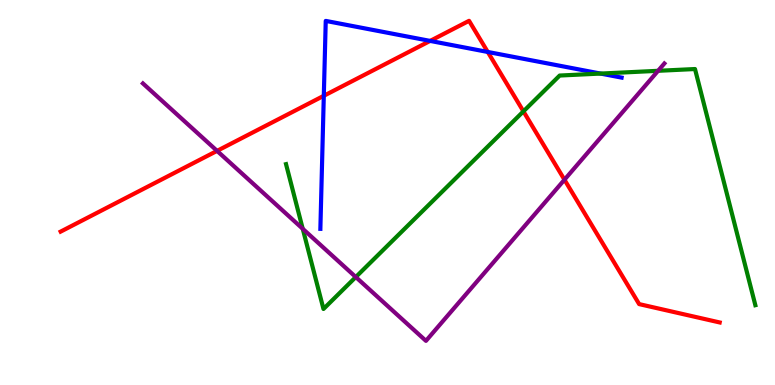[{'lines': ['blue', 'red'], 'intersections': [{'x': 4.18, 'y': 7.51}, {'x': 5.55, 'y': 8.94}, {'x': 6.29, 'y': 8.65}]}, {'lines': ['green', 'red'], 'intersections': [{'x': 6.75, 'y': 7.11}]}, {'lines': ['purple', 'red'], 'intersections': [{'x': 2.8, 'y': 6.08}, {'x': 7.28, 'y': 5.33}]}, {'lines': ['blue', 'green'], 'intersections': [{'x': 7.75, 'y': 8.09}]}, {'lines': ['blue', 'purple'], 'intersections': []}, {'lines': ['green', 'purple'], 'intersections': [{'x': 3.91, 'y': 4.06}, {'x': 4.59, 'y': 2.8}, {'x': 8.49, 'y': 8.16}]}]